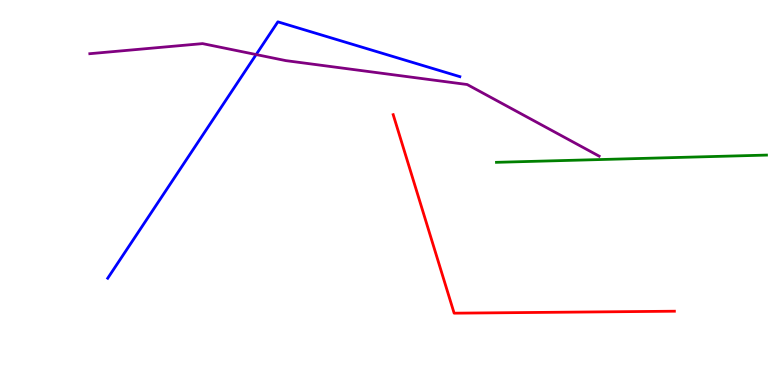[{'lines': ['blue', 'red'], 'intersections': []}, {'lines': ['green', 'red'], 'intersections': []}, {'lines': ['purple', 'red'], 'intersections': []}, {'lines': ['blue', 'green'], 'intersections': []}, {'lines': ['blue', 'purple'], 'intersections': [{'x': 3.31, 'y': 8.58}]}, {'lines': ['green', 'purple'], 'intersections': []}]